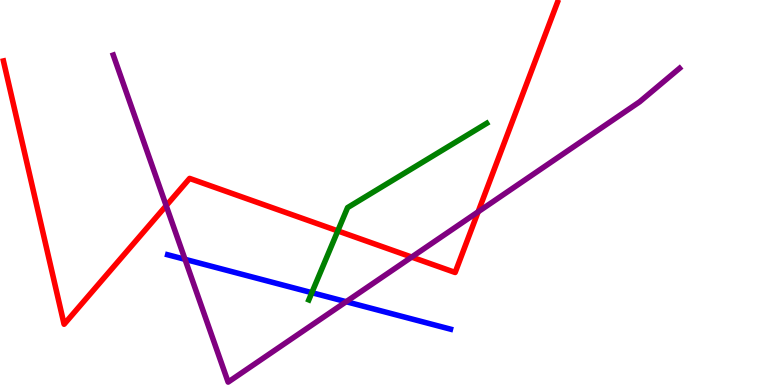[{'lines': ['blue', 'red'], 'intersections': []}, {'lines': ['green', 'red'], 'intersections': [{'x': 4.36, 'y': 4.0}]}, {'lines': ['purple', 'red'], 'intersections': [{'x': 2.14, 'y': 4.66}, {'x': 5.31, 'y': 3.32}, {'x': 6.17, 'y': 4.5}]}, {'lines': ['blue', 'green'], 'intersections': [{'x': 4.02, 'y': 2.4}]}, {'lines': ['blue', 'purple'], 'intersections': [{'x': 2.39, 'y': 3.26}, {'x': 4.47, 'y': 2.16}]}, {'lines': ['green', 'purple'], 'intersections': []}]